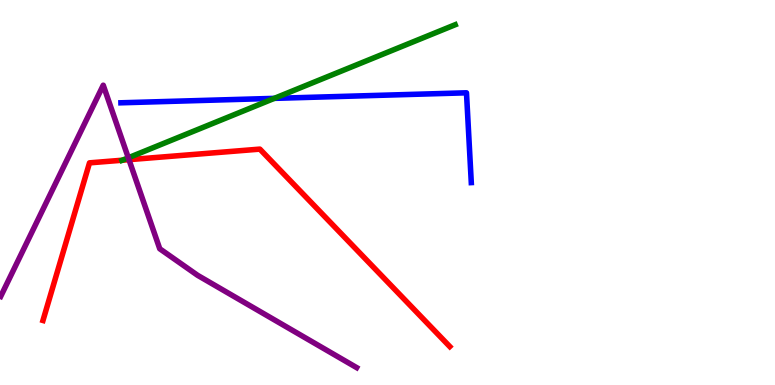[{'lines': ['blue', 'red'], 'intersections': []}, {'lines': ['green', 'red'], 'intersections': [{'x': 1.58, 'y': 5.84}]}, {'lines': ['purple', 'red'], 'intersections': [{'x': 1.66, 'y': 5.85}]}, {'lines': ['blue', 'green'], 'intersections': [{'x': 3.54, 'y': 7.45}]}, {'lines': ['blue', 'purple'], 'intersections': []}, {'lines': ['green', 'purple'], 'intersections': [{'x': 1.66, 'y': 5.9}]}]